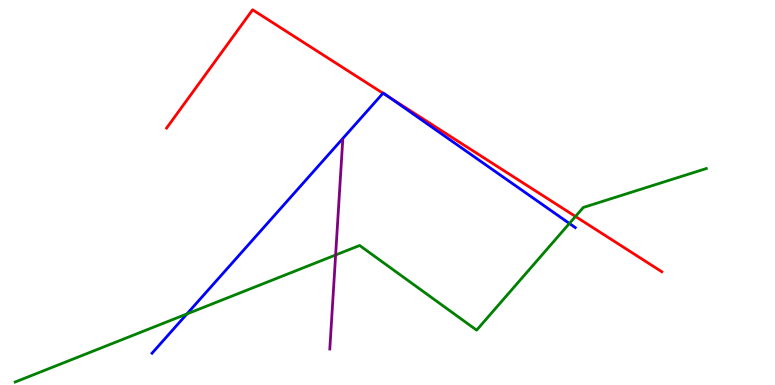[{'lines': ['blue', 'red'], 'intersections': [{'x': 4.94, 'y': 7.58}, {'x': 5.03, 'y': 7.47}]}, {'lines': ['green', 'red'], 'intersections': [{'x': 7.43, 'y': 4.38}]}, {'lines': ['purple', 'red'], 'intersections': []}, {'lines': ['blue', 'green'], 'intersections': [{'x': 2.41, 'y': 1.85}, {'x': 7.35, 'y': 4.2}]}, {'lines': ['blue', 'purple'], 'intersections': []}, {'lines': ['green', 'purple'], 'intersections': [{'x': 4.33, 'y': 3.38}]}]